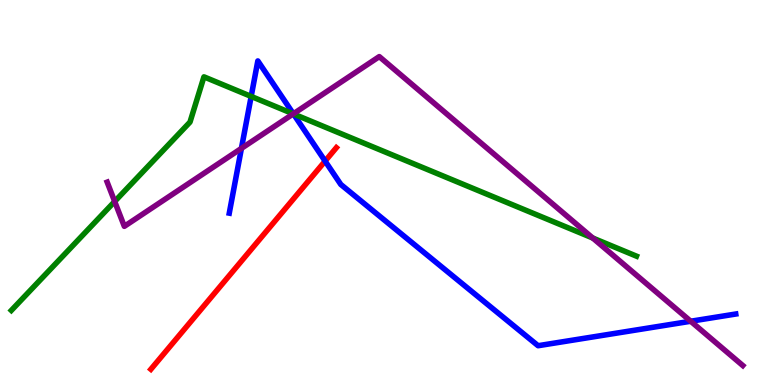[{'lines': ['blue', 'red'], 'intersections': [{'x': 4.2, 'y': 5.82}]}, {'lines': ['green', 'red'], 'intersections': []}, {'lines': ['purple', 'red'], 'intersections': []}, {'lines': ['blue', 'green'], 'intersections': [{'x': 3.24, 'y': 7.5}, {'x': 3.79, 'y': 7.04}]}, {'lines': ['blue', 'purple'], 'intersections': [{'x': 3.12, 'y': 6.15}, {'x': 3.79, 'y': 7.04}, {'x': 8.91, 'y': 1.66}]}, {'lines': ['green', 'purple'], 'intersections': [{'x': 1.48, 'y': 4.77}, {'x': 3.78, 'y': 7.04}, {'x': 7.65, 'y': 3.82}]}]